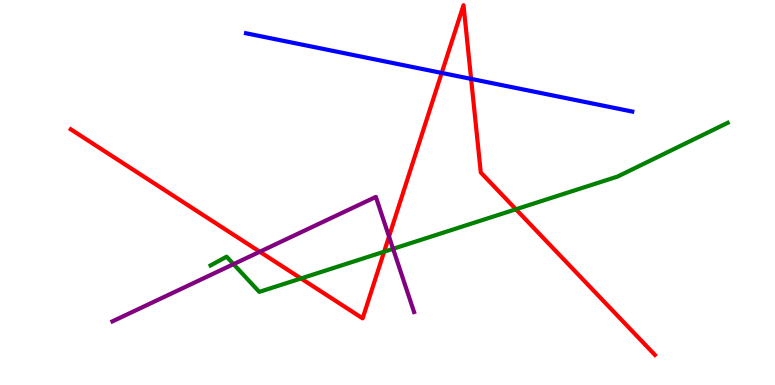[{'lines': ['blue', 'red'], 'intersections': [{'x': 5.7, 'y': 8.11}, {'x': 6.08, 'y': 7.95}]}, {'lines': ['green', 'red'], 'intersections': [{'x': 3.88, 'y': 2.77}, {'x': 4.96, 'y': 3.46}, {'x': 6.66, 'y': 4.56}]}, {'lines': ['purple', 'red'], 'intersections': [{'x': 3.35, 'y': 3.46}, {'x': 5.02, 'y': 3.86}]}, {'lines': ['blue', 'green'], 'intersections': []}, {'lines': ['blue', 'purple'], 'intersections': []}, {'lines': ['green', 'purple'], 'intersections': [{'x': 3.01, 'y': 3.14}, {'x': 5.07, 'y': 3.54}]}]